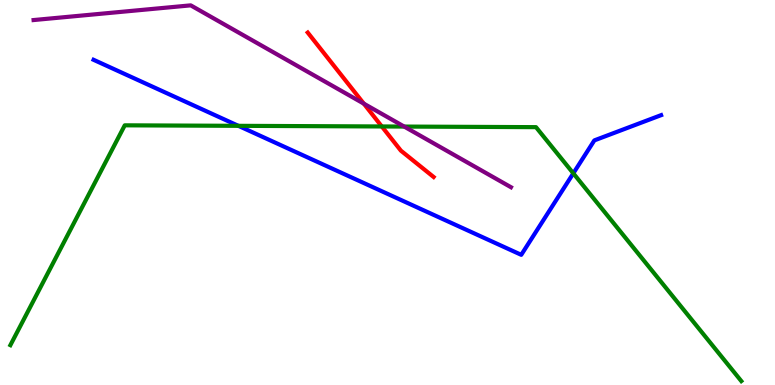[{'lines': ['blue', 'red'], 'intersections': []}, {'lines': ['green', 'red'], 'intersections': [{'x': 4.93, 'y': 6.72}]}, {'lines': ['purple', 'red'], 'intersections': [{'x': 4.69, 'y': 7.31}]}, {'lines': ['blue', 'green'], 'intersections': [{'x': 3.08, 'y': 6.73}, {'x': 7.4, 'y': 5.5}]}, {'lines': ['blue', 'purple'], 'intersections': []}, {'lines': ['green', 'purple'], 'intersections': [{'x': 5.22, 'y': 6.71}]}]